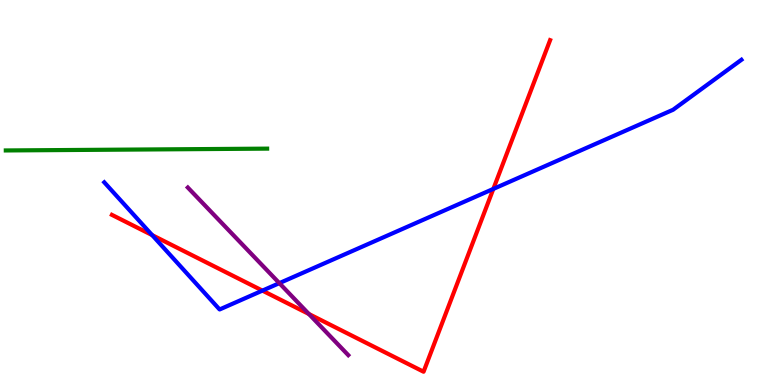[{'lines': ['blue', 'red'], 'intersections': [{'x': 1.96, 'y': 3.89}, {'x': 3.39, 'y': 2.45}, {'x': 6.37, 'y': 5.09}]}, {'lines': ['green', 'red'], 'intersections': []}, {'lines': ['purple', 'red'], 'intersections': [{'x': 3.99, 'y': 1.84}]}, {'lines': ['blue', 'green'], 'intersections': []}, {'lines': ['blue', 'purple'], 'intersections': [{'x': 3.6, 'y': 2.65}]}, {'lines': ['green', 'purple'], 'intersections': []}]